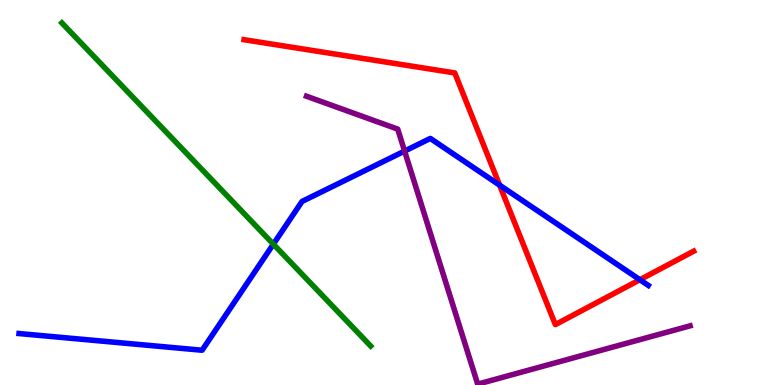[{'lines': ['blue', 'red'], 'intersections': [{'x': 6.45, 'y': 5.19}, {'x': 8.26, 'y': 2.73}]}, {'lines': ['green', 'red'], 'intersections': []}, {'lines': ['purple', 'red'], 'intersections': []}, {'lines': ['blue', 'green'], 'intersections': [{'x': 3.53, 'y': 3.66}]}, {'lines': ['blue', 'purple'], 'intersections': [{'x': 5.22, 'y': 6.08}]}, {'lines': ['green', 'purple'], 'intersections': []}]